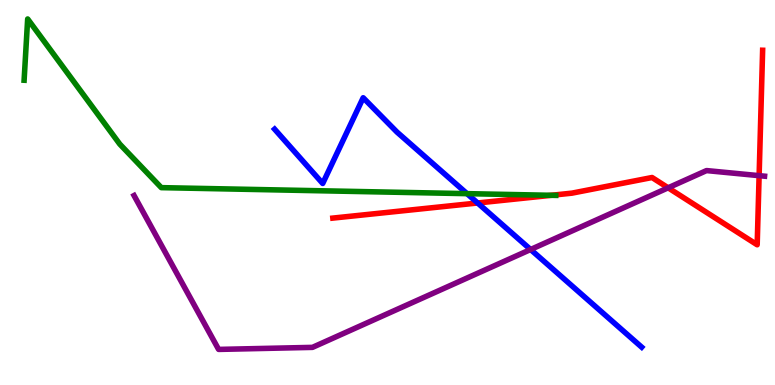[{'lines': ['blue', 'red'], 'intersections': [{'x': 6.16, 'y': 4.73}]}, {'lines': ['green', 'red'], 'intersections': [{'x': 7.11, 'y': 4.93}]}, {'lines': ['purple', 'red'], 'intersections': [{'x': 8.62, 'y': 5.12}, {'x': 9.8, 'y': 5.44}]}, {'lines': ['blue', 'green'], 'intersections': [{'x': 6.03, 'y': 4.97}]}, {'lines': ['blue', 'purple'], 'intersections': [{'x': 6.85, 'y': 3.52}]}, {'lines': ['green', 'purple'], 'intersections': []}]